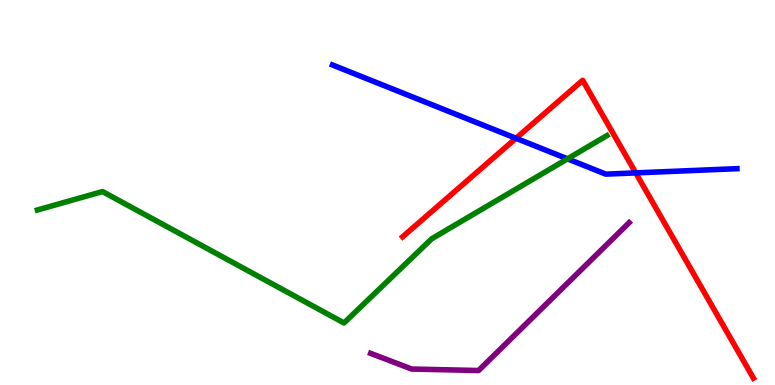[{'lines': ['blue', 'red'], 'intersections': [{'x': 6.66, 'y': 6.41}, {'x': 8.2, 'y': 5.51}]}, {'lines': ['green', 'red'], 'intersections': []}, {'lines': ['purple', 'red'], 'intersections': []}, {'lines': ['blue', 'green'], 'intersections': [{'x': 7.32, 'y': 5.87}]}, {'lines': ['blue', 'purple'], 'intersections': []}, {'lines': ['green', 'purple'], 'intersections': []}]